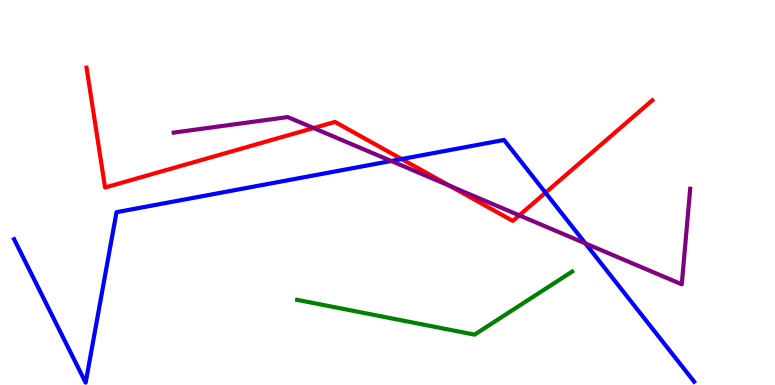[{'lines': ['blue', 'red'], 'intersections': [{'x': 5.18, 'y': 5.87}, {'x': 7.04, 'y': 4.99}]}, {'lines': ['green', 'red'], 'intersections': []}, {'lines': ['purple', 'red'], 'intersections': [{'x': 4.05, 'y': 6.67}, {'x': 5.8, 'y': 5.17}, {'x': 6.7, 'y': 4.41}]}, {'lines': ['blue', 'green'], 'intersections': []}, {'lines': ['blue', 'purple'], 'intersections': [{'x': 5.05, 'y': 5.82}, {'x': 7.55, 'y': 3.68}]}, {'lines': ['green', 'purple'], 'intersections': []}]